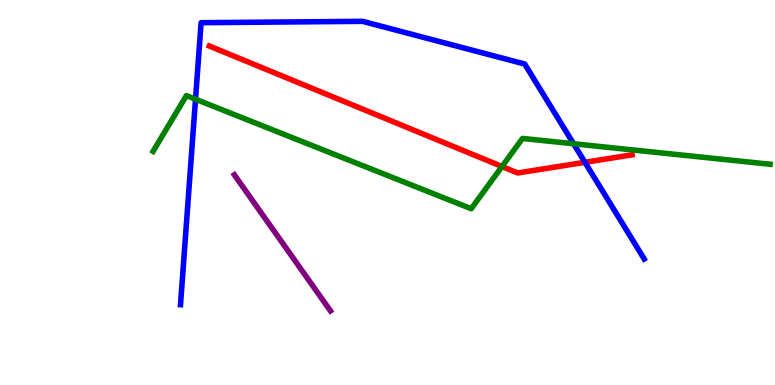[{'lines': ['blue', 'red'], 'intersections': [{'x': 7.55, 'y': 5.78}]}, {'lines': ['green', 'red'], 'intersections': [{'x': 6.48, 'y': 5.68}]}, {'lines': ['purple', 'red'], 'intersections': []}, {'lines': ['blue', 'green'], 'intersections': [{'x': 2.52, 'y': 7.42}, {'x': 7.4, 'y': 6.27}]}, {'lines': ['blue', 'purple'], 'intersections': []}, {'lines': ['green', 'purple'], 'intersections': []}]